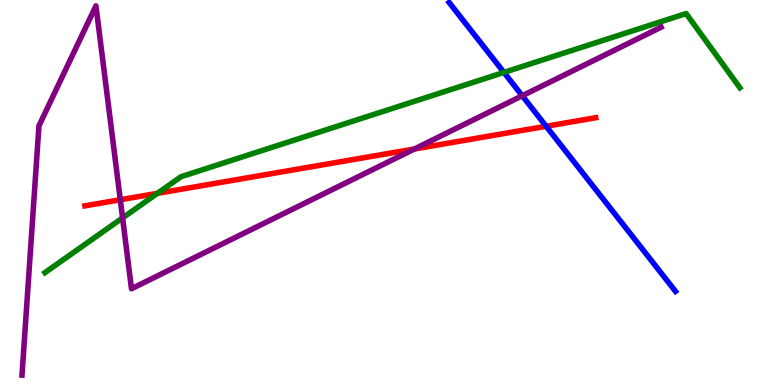[{'lines': ['blue', 'red'], 'intersections': [{'x': 7.05, 'y': 6.72}]}, {'lines': ['green', 'red'], 'intersections': [{'x': 2.03, 'y': 4.98}]}, {'lines': ['purple', 'red'], 'intersections': [{'x': 1.55, 'y': 4.81}, {'x': 5.35, 'y': 6.13}]}, {'lines': ['blue', 'green'], 'intersections': [{'x': 6.5, 'y': 8.12}]}, {'lines': ['blue', 'purple'], 'intersections': [{'x': 6.74, 'y': 7.51}]}, {'lines': ['green', 'purple'], 'intersections': [{'x': 1.58, 'y': 4.34}]}]